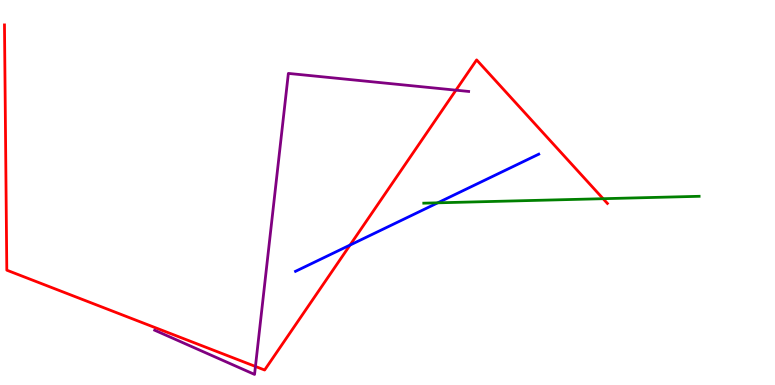[{'lines': ['blue', 'red'], 'intersections': [{'x': 4.52, 'y': 3.63}]}, {'lines': ['green', 'red'], 'intersections': [{'x': 7.78, 'y': 4.84}]}, {'lines': ['purple', 'red'], 'intersections': [{'x': 3.3, 'y': 0.482}, {'x': 5.88, 'y': 7.66}]}, {'lines': ['blue', 'green'], 'intersections': [{'x': 5.65, 'y': 4.73}]}, {'lines': ['blue', 'purple'], 'intersections': []}, {'lines': ['green', 'purple'], 'intersections': []}]